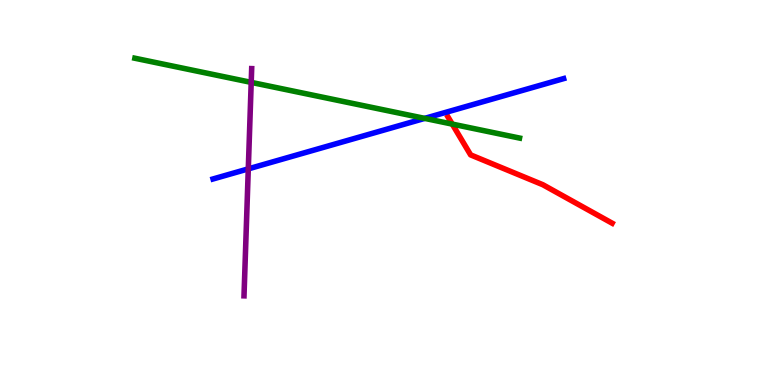[{'lines': ['blue', 'red'], 'intersections': []}, {'lines': ['green', 'red'], 'intersections': [{'x': 5.84, 'y': 6.78}]}, {'lines': ['purple', 'red'], 'intersections': []}, {'lines': ['blue', 'green'], 'intersections': [{'x': 5.48, 'y': 6.93}]}, {'lines': ['blue', 'purple'], 'intersections': [{'x': 3.2, 'y': 5.61}]}, {'lines': ['green', 'purple'], 'intersections': [{'x': 3.24, 'y': 7.86}]}]